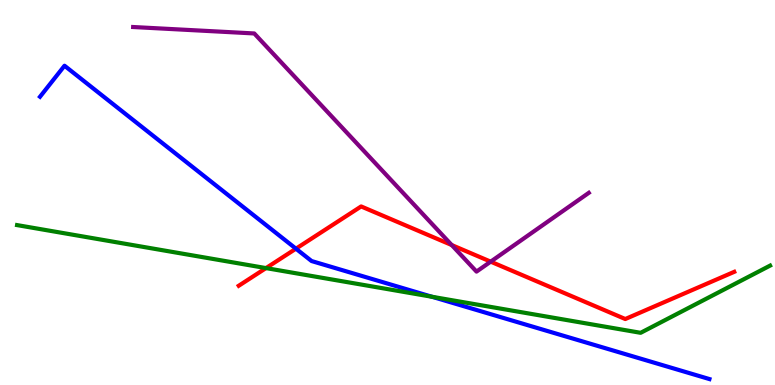[{'lines': ['blue', 'red'], 'intersections': [{'x': 3.82, 'y': 3.54}]}, {'lines': ['green', 'red'], 'intersections': [{'x': 3.43, 'y': 3.04}]}, {'lines': ['purple', 'red'], 'intersections': [{'x': 5.83, 'y': 3.64}, {'x': 6.33, 'y': 3.2}]}, {'lines': ['blue', 'green'], 'intersections': [{'x': 5.57, 'y': 2.29}]}, {'lines': ['blue', 'purple'], 'intersections': []}, {'lines': ['green', 'purple'], 'intersections': []}]